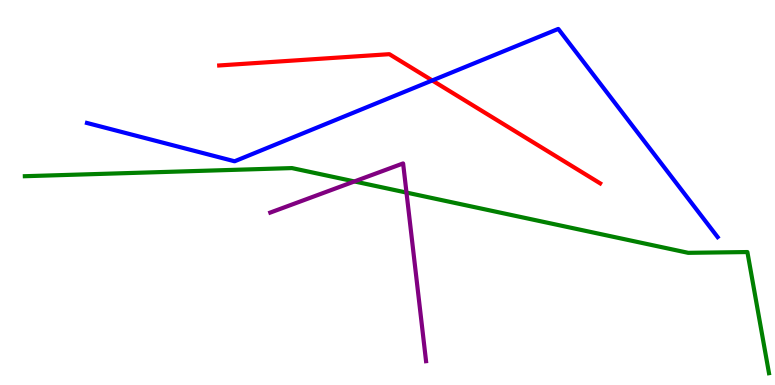[{'lines': ['blue', 'red'], 'intersections': [{'x': 5.58, 'y': 7.91}]}, {'lines': ['green', 'red'], 'intersections': []}, {'lines': ['purple', 'red'], 'intersections': []}, {'lines': ['blue', 'green'], 'intersections': []}, {'lines': ['blue', 'purple'], 'intersections': []}, {'lines': ['green', 'purple'], 'intersections': [{'x': 4.57, 'y': 5.29}, {'x': 5.25, 'y': 5.0}]}]